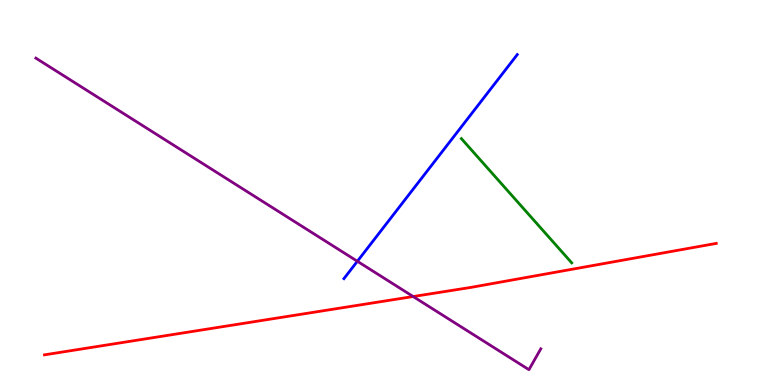[{'lines': ['blue', 'red'], 'intersections': []}, {'lines': ['green', 'red'], 'intersections': []}, {'lines': ['purple', 'red'], 'intersections': [{'x': 5.33, 'y': 2.3}]}, {'lines': ['blue', 'green'], 'intersections': []}, {'lines': ['blue', 'purple'], 'intersections': [{'x': 4.61, 'y': 3.21}]}, {'lines': ['green', 'purple'], 'intersections': []}]